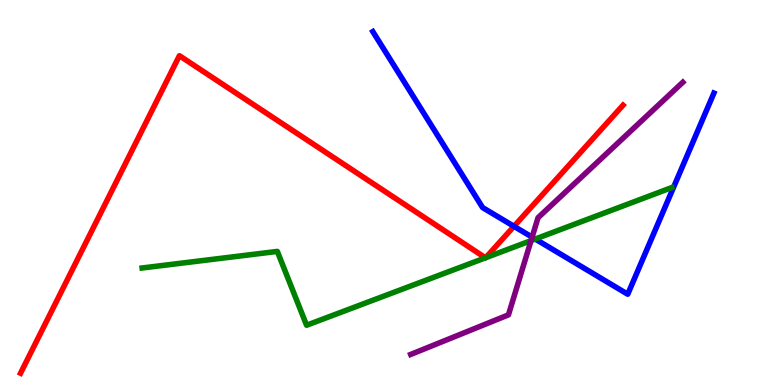[{'lines': ['blue', 'red'], 'intersections': [{'x': 6.63, 'y': 4.12}]}, {'lines': ['green', 'red'], 'intersections': [{'x': 6.26, 'y': 3.3}, {'x': 6.27, 'y': 3.31}]}, {'lines': ['purple', 'red'], 'intersections': []}, {'lines': ['blue', 'green'], 'intersections': [{'x': 6.91, 'y': 3.79}]}, {'lines': ['blue', 'purple'], 'intersections': [{'x': 6.87, 'y': 3.84}]}, {'lines': ['green', 'purple'], 'intersections': [{'x': 6.85, 'y': 3.75}]}]